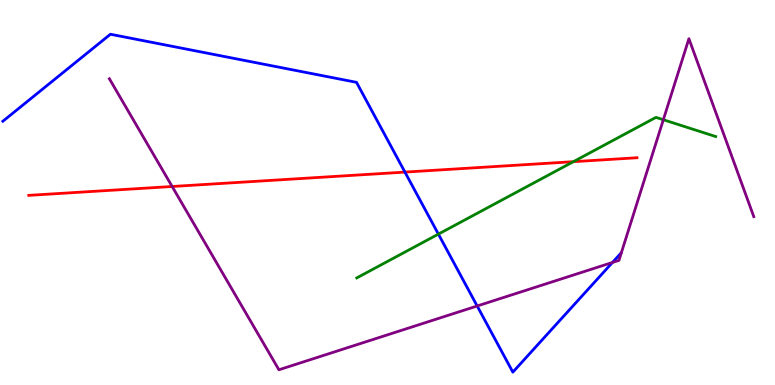[{'lines': ['blue', 'red'], 'intersections': [{'x': 5.22, 'y': 5.53}]}, {'lines': ['green', 'red'], 'intersections': [{'x': 7.4, 'y': 5.8}]}, {'lines': ['purple', 'red'], 'intersections': [{'x': 2.22, 'y': 5.16}]}, {'lines': ['blue', 'green'], 'intersections': [{'x': 5.66, 'y': 3.92}]}, {'lines': ['blue', 'purple'], 'intersections': [{'x': 6.16, 'y': 2.05}, {'x': 7.9, 'y': 3.18}]}, {'lines': ['green', 'purple'], 'intersections': [{'x': 8.56, 'y': 6.89}]}]